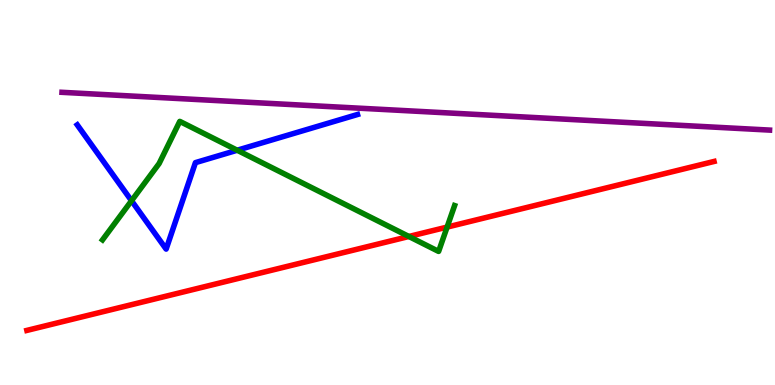[{'lines': ['blue', 'red'], 'intersections': []}, {'lines': ['green', 'red'], 'intersections': [{'x': 5.28, 'y': 3.86}, {'x': 5.77, 'y': 4.1}]}, {'lines': ['purple', 'red'], 'intersections': []}, {'lines': ['blue', 'green'], 'intersections': [{'x': 1.7, 'y': 4.79}, {'x': 3.06, 'y': 6.1}]}, {'lines': ['blue', 'purple'], 'intersections': []}, {'lines': ['green', 'purple'], 'intersections': []}]